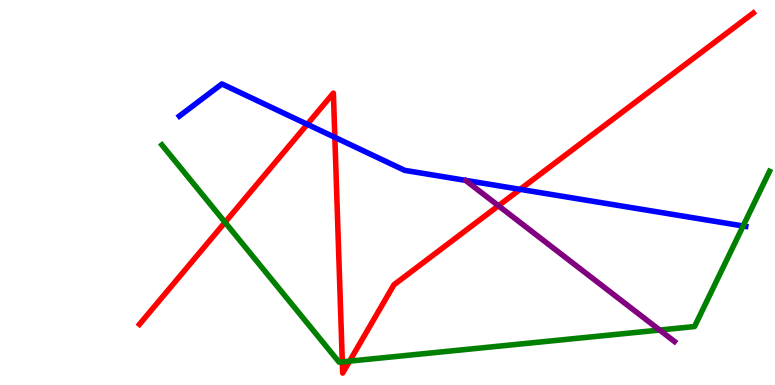[{'lines': ['blue', 'red'], 'intersections': [{'x': 3.96, 'y': 6.77}, {'x': 4.32, 'y': 6.43}, {'x': 6.71, 'y': 5.08}]}, {'lines': ['green', 'red'], 'intersections': [{'x': 2.9, 'y': 4.23}, {'x': 4.42, 'y': 0.601}, {'x': 4.51, 'y': 0.62}]}, {'lines': ['purple', 'red'], 'intersections': [{'x': 6.43, 'y': 4.66}]}, {'lines': ['blue', 'green'], 'intersections': [{'x': 9.59, 'y': 4.13}]}, {'lines': ['blue', 'purple'], 'intersections': []}, {'lines': ['green', 'purple'], 'intersections': [{'x': 8.51, 'y': 1.43}]}]